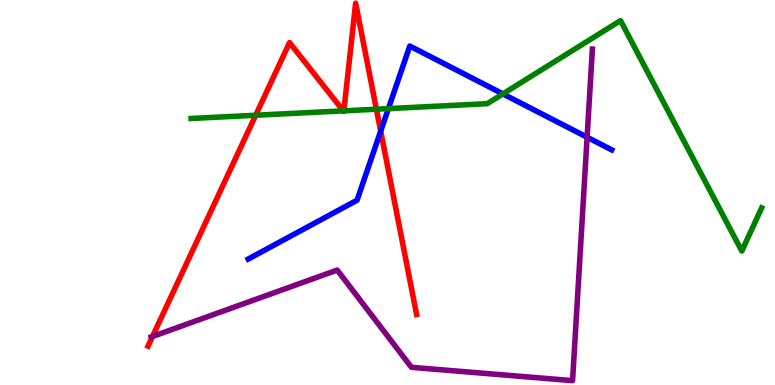[{'lines': ['blue', 'red'], 'intersections': [{'x': 4.91, 'y': 6.59}]}, {'lines': ['green', 'red'], 'intersections': [{'x': 3.3, 'y': 7.01}, {'x': 4.43, 'y': 7.12}, {'x': 4.44, 'y': 7.12}, {'x': 4.86, 'y': 7.16}]}, {'lines': ['purple', 'red'], 'intersections': [{'x': 1.97, 'y': 1.26}]}, {'lines': ['blue', 'green'], 'intersections': [{'x': 5.01, 'y': 7.18}, {'x': 6.49, 'y': 7.56}]}, {'lines': ['blue', 'purple'], 'intersections': [{'x': 7.58, 'y': 6.44}]}, {'lines': ['green', 'purple'], 'intersections': []}]